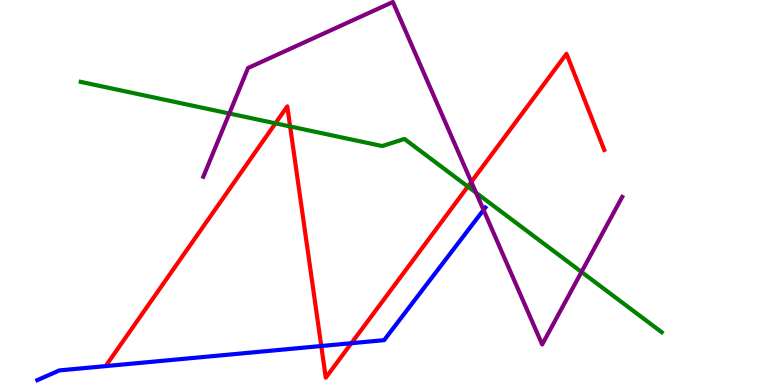[{'lines': ['blue', 'red'], 'intersections': [{'x': 4.15, 'y': 1.01}, {'x': 4.53, 'y': 1.09}]}, {'lines': ['green', 'red'], 'intersections': [{'x': 3.55, 'y': 6.8}, {'x': 3.74, 'y': 6.72}, {'x': 6.04, 'y': 5.15}]}, {'lines': ['purple', 'red'], 'intersections': [{'x': 6.08, 'y': 5.28}]}, {'lines': ['blue', 'green'], 'intersections': []}, {'lines': ['blue', 'purple'], 'intersections': [{'x': 6.24, 'y': 4.55}]}, {'lines': ['green', 'purple'], 'intersections': [{'x': 2.96, 'y': 7.05}, {'x': 6.14, 'y': 4.99}, {'x': 7.5, 'y': 2.94}]}]